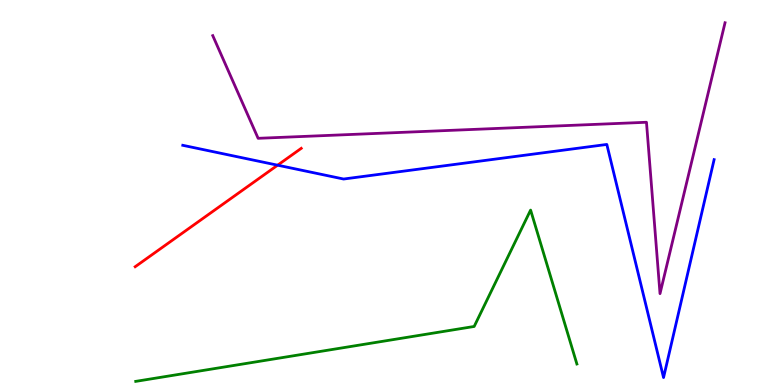[{'lines': ['blue', 'red'], 'intersections': [{'x': 3.58, 'y': 5.71}]}, {'lines': ['green', 'red'], 'intersections': []}, {'lines': ['purple', 'red'], 'intersections': []}, {'lines': ['blue', 'green'], 'intersections': []}, {'lines': ['blue', 'purple'], 'intersections': []}, {'lines': ['green', 'purple'], 'intersections': []}]